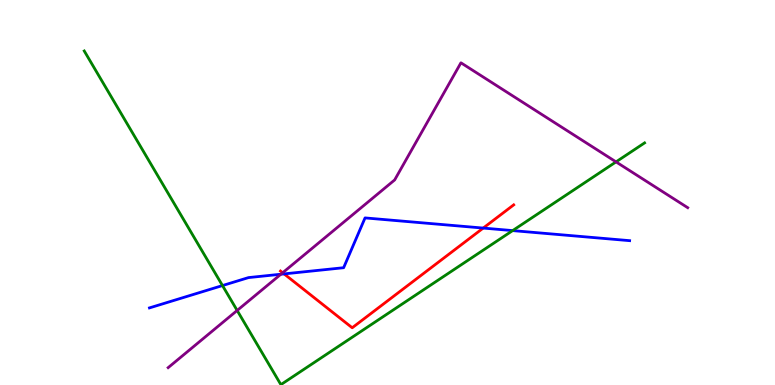[{'lines': ['blue', 'red'], 'intersections': [{'x': 3.67, 'y': 2.89}, {'x': 6.23, 'y': 4.08}]}, {'lines': ['green', 'red'], 'intersections': []}, {'lines': ['purple', 'red'], 'intersections': [{'x': 3.65, 'y': 2.92}]}, {'lines': ['blue', 'green'], 'intersections': [{'x': 2.87, 'y': 2.58}, {'x': 6.61, 'y': 4.01}]}, {'lines': ['blue', 'purple'], 'intersections': [{'x': 3.62, 'y': 2.88}]}, {'lines': ['green', 'purple'], 'intersections': [{'x': 3.06, 'y': 1.94}, {'x': 7.95, 'y': 5.8}]}]